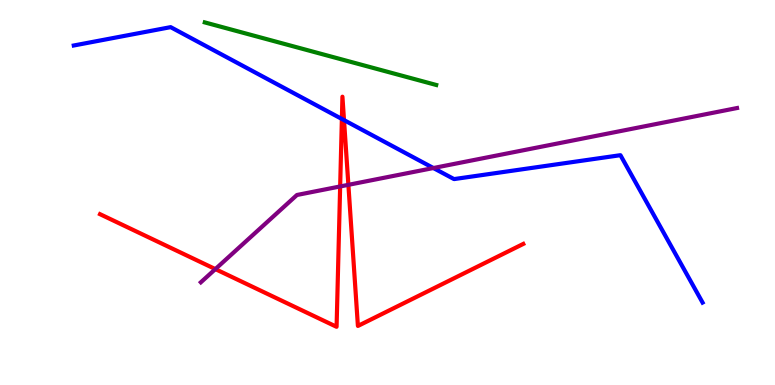[{'lines': ['blue', 'red'], 'intersections': [{'x': 4.41, 'y': 6.91}, {'x': 4.44, 'y': 6.88}]}, {'lines': ['green', 'red'], 'intersections': []}, {'lines': ['purple', 'red'], 'intersections': [{'x': 2.78, 'y': 3.01}, {'x': 4.39, 'y': 5.16}, {'x': 4.5, 'y': 5.2}]}, {'lines': ['blue', 'green'], 'intersections': []}, {'lines': ['blue', 'purple'], 'intersections': [{'x': 5.59, 'y': 5.64}]}, {'lines': ['green', 'purple'], 'intersections': []}]